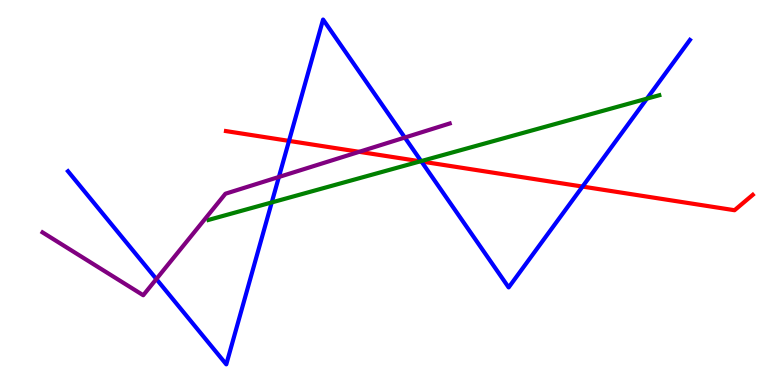[{'lines': ['blue', 'red'], 'intersections': [{'x': 3.73, 'y': 6.34}, {'x': 5.44, 'y': 5.81}, {'x': 7.52, 'y': 5.15}]}, {'lines': ['green', 'red'], 'intersections': [{'x': 5.42, 'y': 5.81}]}, {'lines': ['purple', 'red'], 'intersections': [{'x': 4.64, 'y': 6.06}]}, {'lines': ['blue', 'green'], 'intersections': [{'x': 3.51, 'y': 4.74}, {'x': 5.43, 'y': 5.82}, {'x': 8.35, 'y': 7.44}]}, {'lines': ['blue', 'purple'], 'intersections': [{'x': 2.02, 'y': 2.75}, {'x': 3.6, 'y': 5.4}, {'x': 5.22, 'y': 6.43}]}, {'lines': ['green', 'purple'], 'intersections': []}]